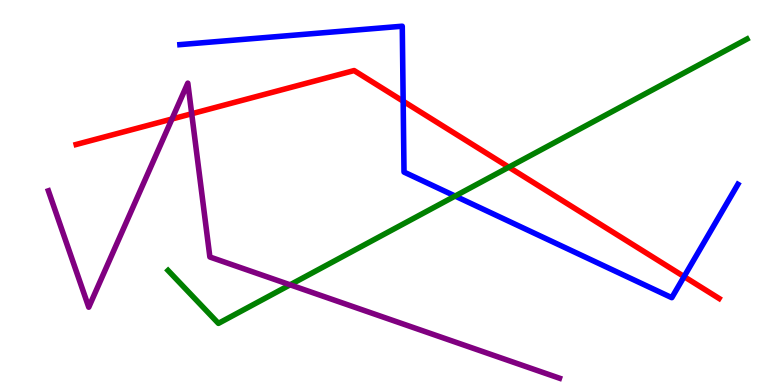[{'lines': ['blue', 'red'], 'intersections': [{'x': 5.2, 'y': 7.37}, {'x': 8.83, 'y': 2.82}]}, {'lines': ['green', 'red'], 'intersections': [{'x': 6.57, 'y': 5.66}]}, {'lines': ['purple', 'red'], 'intersections': [{'x': 2.22, 'y': 6.91}, {'x': 2.47, 'y': 7.05}]}, {'lines': ['blue', 'green'], 'intersections': [{'x': 5.87, 'y': 4.91}]}, {'lines': ['blue', 'purple'], 'intersections': []}, {'lines': ['green', 'purple'], 'intersections': [{'x': 3.74, 'y': 2.6}]}]